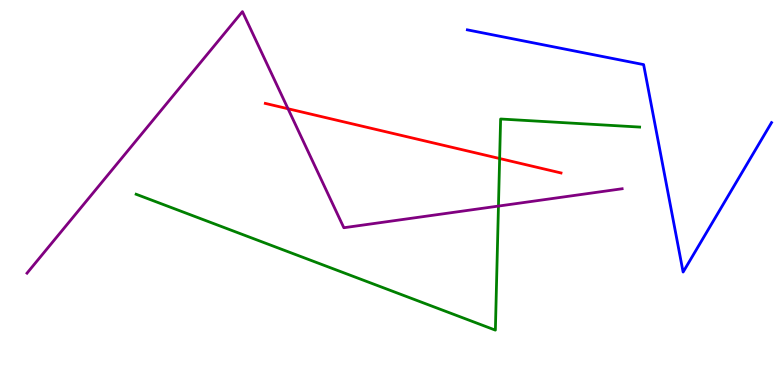[{'lines': ['blue', 'red'], 'intersections': []}, {'lines': ['green', 'red'], 'intersections': [{'x': 6.45, 'y': 5.88}]}, {'lines': ['purple', 'red'], 'intersections': [{'x': 3.72, 'y': 7.18}]}, {'lines': ['blue', 'green'], 'intersections': []}, {'lines': ['blue', 'purple'], 'intersections': []}, {'lines': ['green', 'purple'], 'intersections': [{'x': 6.43, 'y': 4.65}]}]